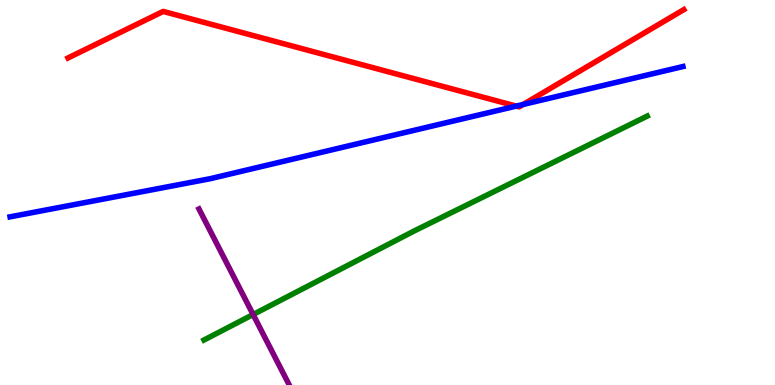[{'lines': ['blue', 'red'], 'intersections': [{'x': 6.66, 'y': 7.24}, {'x': 6.75, 'y': 7.29}]}, {'lines': ['green', 'red'], 'intersections': []}, {'lines': ['purple', 'red'], 'intersections': []}, {'lines': ['blue', 'green'], 'intersections': []}, {'lines': ['blue', 'purple'], 'intersections': []}, {'lines': ['green', 'purple'], 'intersections': [{'x': 3.27, 'y': 1.83}]}]